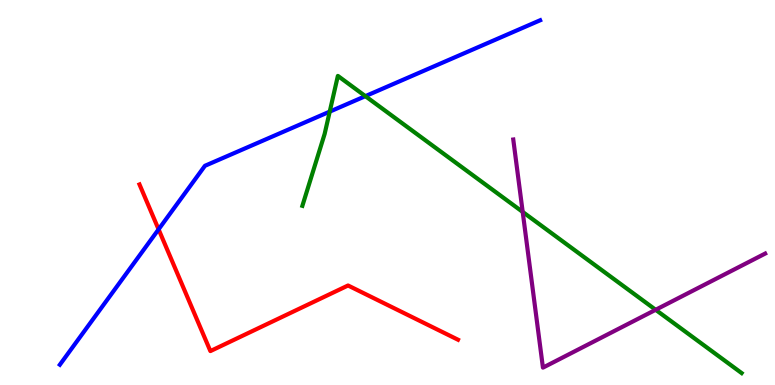[{'lines': ['blue', 'red'], 'intersections': [{'x': 2.05, 'y': 4.04}]}, {'lines': ['green', 'red'], 'intersections': []}, {'lines': ['purple', 'red'], 'intersections': []}, {'lines': ['blue', 'green'], 'intersections': [{'x': 4.25, 'y': 7.1}, {'x': 4.71, 'y': 7.5}]}, {'lines': ['blue', 'purple'], 'intersections': []}, {'lines': ['green', 'purple'], 'intersections': [{'x': 6.74, 'y': 4.5}, {'x': 8.46, 'y': 1.95}]}]